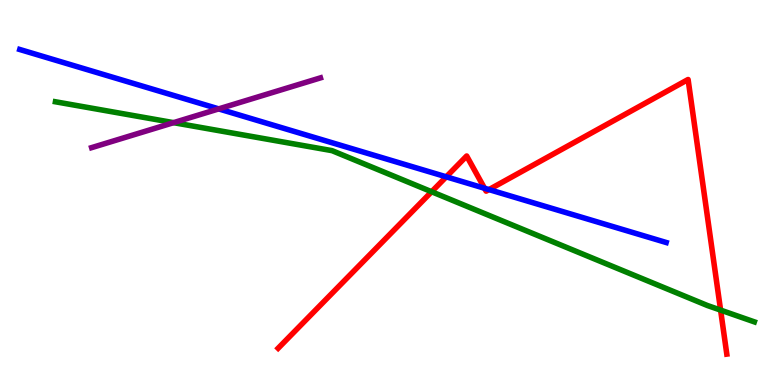[{'lines': ['blue', 'red'], 'intersections': [{'x': 5.76, 'y': 5.41}, {'x': 6.25, 'y': 5.11}, {'x': 6.31, 'y': 5.08}]}, {'lines': ['green', 'red'], 'intersections': [{'x': 5.57, 'y': 5.02}, {'x': 9.3, 'y': 1.95}]}, {'lines': ['purple', 'red'], 'intersections': []}, {'lines': ['blue', 'green'], 'intersections': []}, {'lines': ['blue', 'purple'], 'intersections': [{'x': 2.82, 'y': 7.17}]}, {'lines': ['green', 'purple'], 'intersections': [{'x': 2.24, 'y': 6.81}]}]